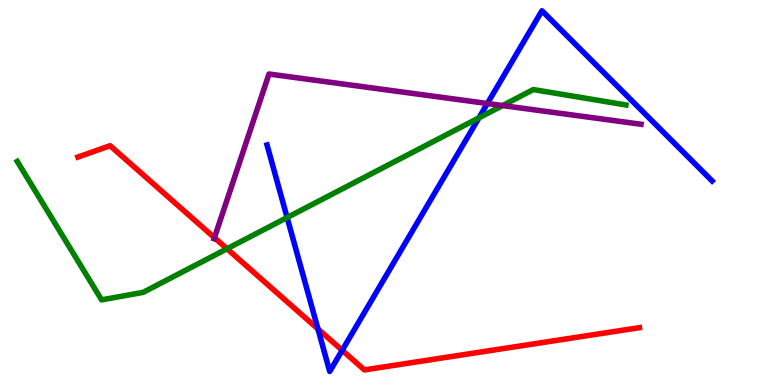[{'lines': ['blue', 'red'], 'intersections': [{'x': 4.1, 'y': 1.46}, {'x': 4.42, 'y': 0.901}]}, {'lines': ['green', 'red'], 'intersections': [{'x': 2.93, 'y': 3.54}]}, {'lines': ['purple', 'red'], 'intersections': [{'x': 2.77, 'y': 3.83}]}, {'lines': ['blue', 'green'], 'intersections': [{'x': 3.7, 'y': 4.35}, {'x': 6.18, 'y': 6.94}]}, {'lines': ['blue', 'purple'], 'intersections': [{'x': 6.29, 'y': 7.31}]}, {'lines': ['green', 'purple'], 'intersections': [{'x': 6.48, 'y': 7.26}]}]